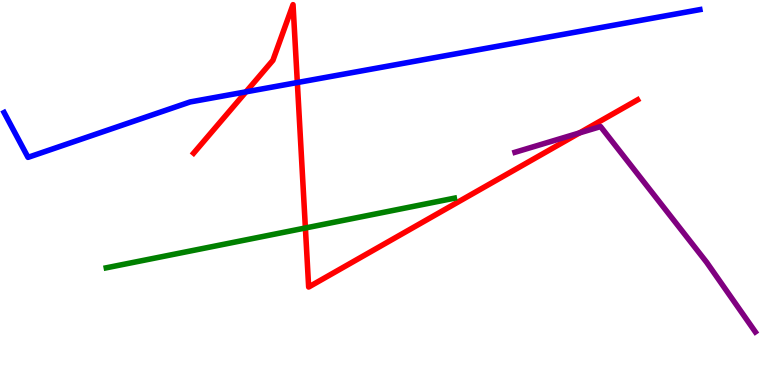[{'lines': ['blue', 'red'], 'intersections': [{'x': 3.17, 'y': 7.61}, {'x': 3.84, 'y': 7.86}]}, {'lines': ['green', 'red'], 'intersections': [{'x': 3.94, 'y': 4.08}]}, {'lines': ['purple', 'red'], 'intersections': [{'x': 7.48, 'y': 6.55}]}, {'lines': ['blue', 'green'], 'intersections': []}, {'lines': ['blue', 'purple'], 'intersections': []}, {'lines': ['green', 'purple'], 'intersections': []}]